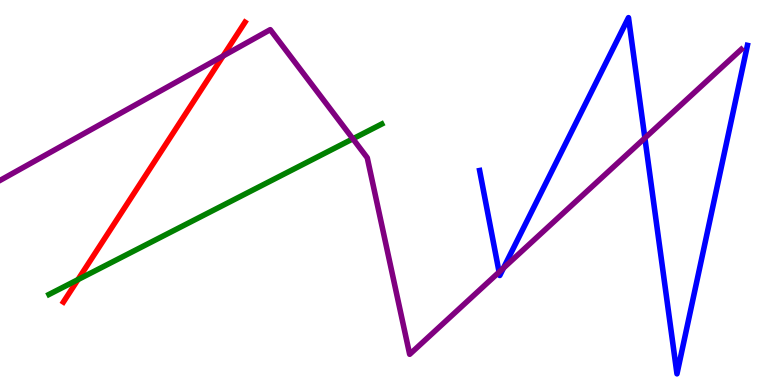[{'lines': ['blue', 'red'], 'intersections': []}, {'lines': ['green', 'red'], 'intersections': [{'x': 1.01, 'y': 2.74}]}, {'lines': ['purple', 'red'], 'intersections': [{'x': 2.88, 'y': 8.55}]}, {'lines': ['blue', 'green'], 'intersections': []}, {'lines': ['blue', 'purple'], 'intersections': [{'x': 6.44, 'y': 2.93}, {'x': 6.5, 'y': 3.04}, {'x': 8.32, 'y': 6.41}]}, {'lines': ['green', 'purple'], 'intersections': [{'x': 4.55, 'y': 6.39}]}]